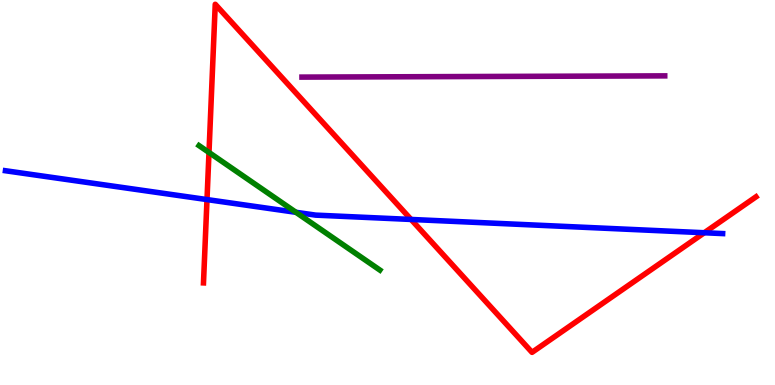[{'lines': ['blue', 'red'], 'intersections': [{'x': 2.67, 'y': 4.82}, {'x': 5.3, 'y': 4.3}, {'x': 9.09, 'y': 3.95}]}, {'lines': ['green', 'red'], 'intersections': [{'x': 2.7, 'y': 6.04}]}, {'lines': ['purple', 'red'], 'intersections': []}, {'lines': ['blue', 'green'], 'intersections': [{'x': 3.82, 'y': 4.49}]}, {'lines': ['blue', 'purple'], 'intersections': []}, {'lines': ['green', 'purple'], 'intersections': []}]